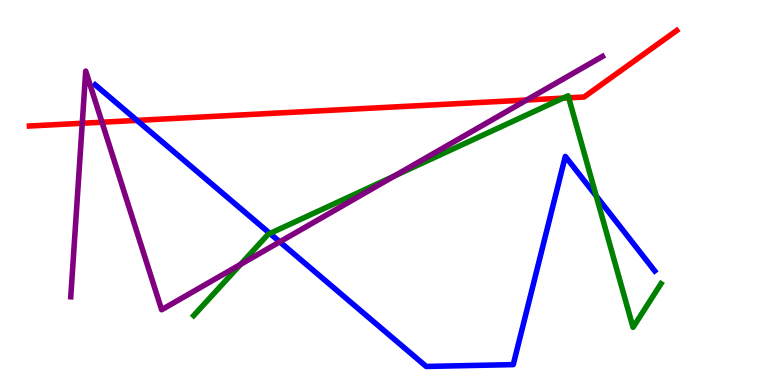[{'lines': ['blue', 'red'], 'intersections': [{'x': 1.77, 'y': 6.87}]}, {'lines': ['green', 'red'], 'intersections': [{'x': 7.27, 'y': 7.45}, {'x': 7.34, 'y': 7.46}]}, {'lines': ['purple', 'red'], 'intersections': [{'x': 1.06, 'y': 6.8}, {'x': 1.32, 'y': 6.83}, {'x': 6.79, 'y': 7.4}]}, {'lines': ['blue', 'green'], 'intersections': [{'x': 3.48, 'y': 3.94}, {'x': 7.69, 'y': 4.91}]}, {'lines': ['blue', 'purple'], 'intersections': [{'x': 3.61, 'y': 3.72}]}, {'lines': ['green', 'purple'], 'intersections': [{'x': 3.1, 'y': 3.13}, {'x': 5.09, 'y': 5.43}]}]